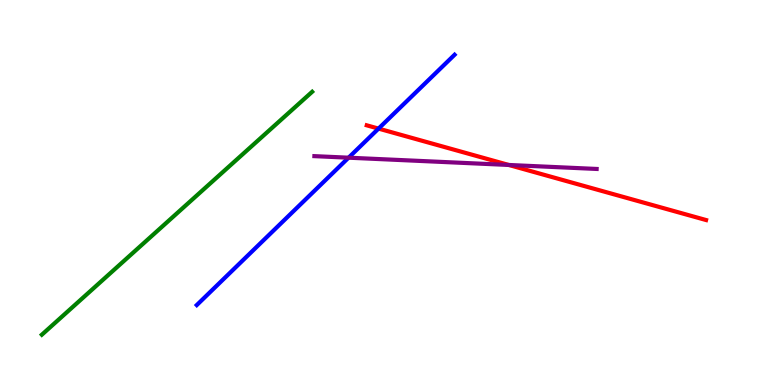[{'lines': ['blue', 'red'], 'intersections': [{'x': 4.88, 'y': 6.66}]}, {'lines': ['green', 'red'], 'intersections': []}, {'lines': ['purple', 'red'], 'intersections': [{'x': 6.56, 'y': 5.72}]}, {'lines': ['blue', 'green'], 'intersections': []}, {'lines': ['blue', 'purple'], 'intersections': [{'x': 4.5, 'y': 5.9}]}, {'lines': ['green', 'purple'], 'intersections': []}]